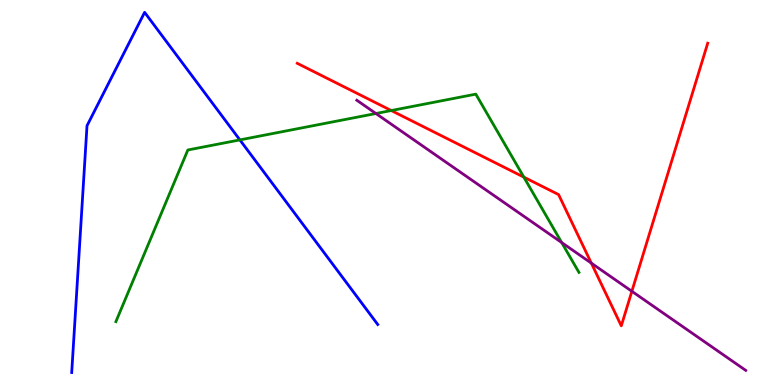[{'lines': ['blue', 'red'], 'intersections': []}, {'lines': ['green', 'red'], 'intersections': [{'x': 5.05, 'y': 7.13}, {'x': 6.76, 'y': 5.4}]}, {'lines': ['purple', 'red'], 'intersections': [{'x': 7.63, 'y': 3.17}, {'x': 8.15, 'y': 2.43}]}, {'lines': ['blue', 'green'], 'intersections': [{'x': 3.1, 'y': 6.37}]}, {'lines': ['blue', 'purple'], 'intersections': []}, {'lines': ['green', 'purple'], 'intersections': [{'x': 4.85, 'y': 7.05}, {'x': 7.25, 'y': 3.7}]}]